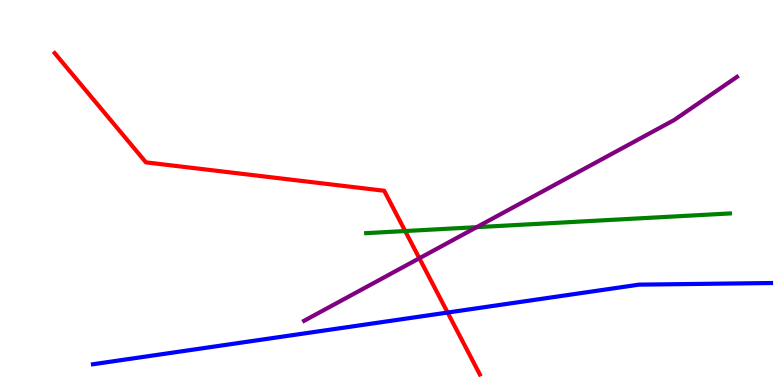[{'lines': ['blue', 'red'], 'intersections': [{'x': 5.78, 'y': 1.88}]}, {'lines': ['green', 'red'], 'intersections': [{'x': 5.23, 'y': 4.0}]}, {'lines': ['purple', 'red'], 'intersections': [{'x': 5.41, 'y': 3.29}]}, {'lines': ['blue', 'green'], 'intersections': []}, {'lines': ['blue', 'purple'], 'intersections': []}, {'lines': ['green', 'purple'], 'intersections': [{'x': 6.15, 'y': 4.1}]}]